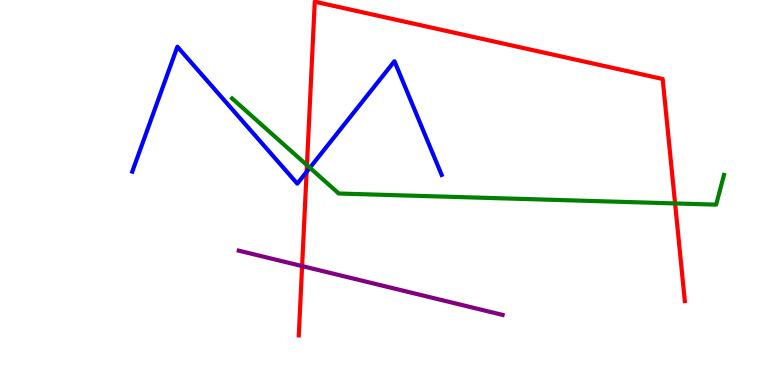[{'lines': ['blue', 'red'], 'intersections': [{'x': 3.96, 'y': 5.54}]}, {'lines': ['green', 'red'], 'intersections': [{'x': 3.96, 'y': 5.71}, {'x': 8.71, 'y': 4.72}]}, {'lines': ['purple', 'red'], 'intersections': [{'x': 3.9, 'y': 3.09}]}, {'lines': ['blue', 'green'], 'intersections': [{'x': 4.0, 'y': 5.64}]}, {'lines': ['blue', 'purple'], 'intersections': []}, {'lines': ['green', 'purple'], 'intersections': []}]